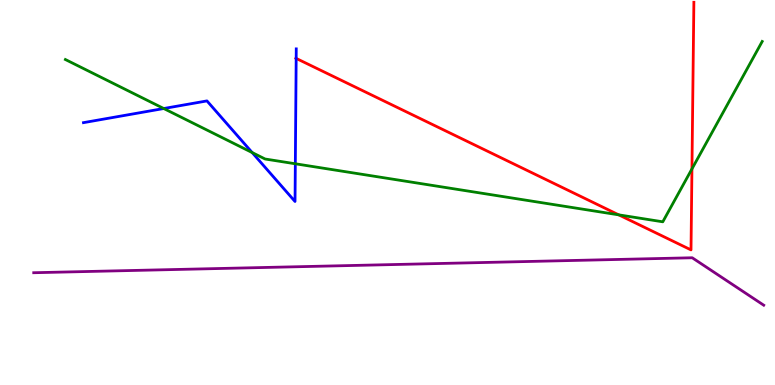[{'lines': ['blue', 'red'], 'intersections': [{'x': 3.82, 'y': 8.48}]}, {'lines': ['green', 'red'], 'intersections': [{'x': 7.98, 'y': 4.42}, {'x': 8.93, 'y': 5.61}]}, {'lines': ['purple', 'red'], 'intersections': []}, {'lines': ['blue', 'green'], 'intersections': [{'x': 2.11, 'y': 7.18}, {'x': 3.25, 'y': 6.04}, {'x': 3.81, 'y': 5.75}]}, {'lines': ['blue', 'purple'], 'intersections': []}, {'lines': ['green', 'purple'], 'intersections': []}]